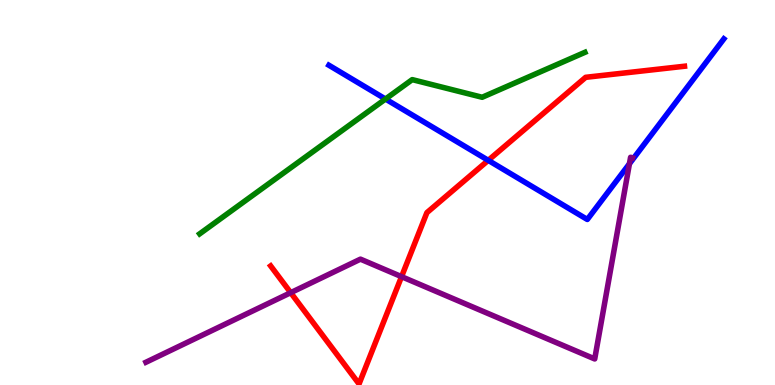[{'lines': ['blue', 'red'], 'intersections': [{'x': 6.3, 'y': 5.84}]}, {'lines': ['green', 'red'], 'intersections': []}, {'lines': ['purple', 'red'], 'intersections': [{'x': 3.75, 'y': 2.4}, {'x': 5.18, 'y': 2.81}]}, {'lines': ['blue', 'green'], 'intersections': [{'x': 4.97, 'y': 7.43}]}, {'lines': ['blue', 'purple'], 'intersections': [{'x': 8.12, 'y': 5.75}]}, {'lines': ['green', 'purple'], 'intersections': []}]